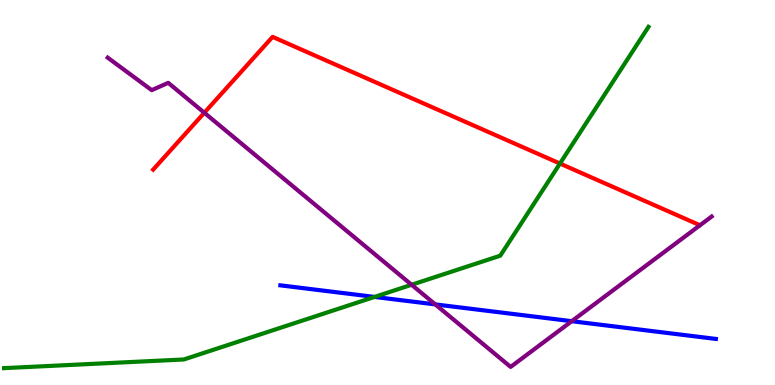[{'lines': ['blue', 'red'], 'intersections': []}, {'lines': ['green', 'red'], 'intersections': [{'x': 7.23, 'y': 5.75}]}, {'lines': ['purple', 'red'], 'intersections': [{'x': 2.64, 'y': 7.07}]}, {'lines': ['blue', 'green'], 'intersections': [{'x': 4.83, 'y': 2.29}]}, {'lines': ['blue', 'purple'], 'intersections': [{'x': 5.62, 'y': 2.09}, {'x': 7.38, 'y': 1.66}]}, {'lines': ['green', 'purple'], 'intersections': [{'x': 5.31, 'y': 2.6}]}]